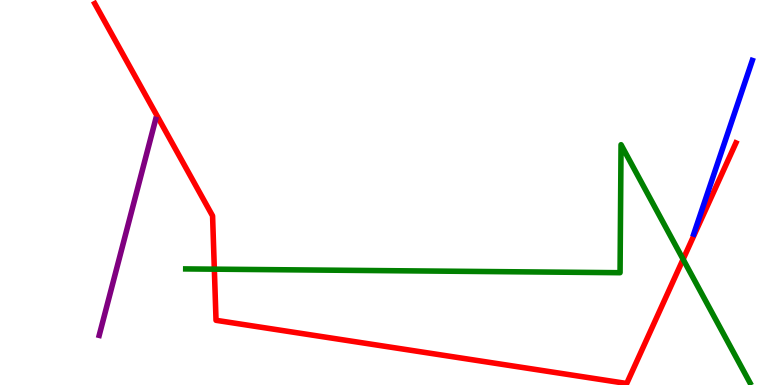[{'lines': ['blue', 'red'], 'intersections': []}, {'lines': ['green', 'red'], 'intersections': [{'x': 2.77, 'y': 3.01}, {'x': 8.81, 'y': 3.27}]}, {'lines': ['purple', 'red'], 'intersections': []}, {'lines': ['blue', 'green'], 'intersections': []}, {'lines': ['blue', 'purple'], 'intersections': []}, {'lines': ['green', 'purple'], 'intersections': []}]